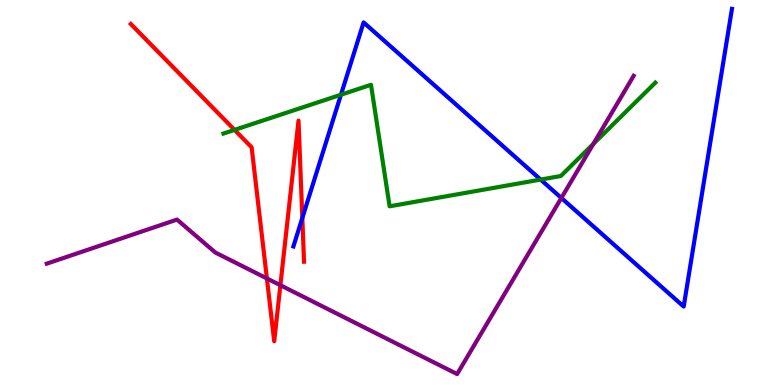[{'lines': ['blue', 'red'], 'intersections': [{'x': 3.9, 'y': 4.34}]}, {'lines': ['green', 'red'], 'intersections': [{'x': 3.03, 'y': 6.63}]}, {'lines': ['purple', 'red'], 'intersections': [{'x': 3.44, 'y': 2.77}, {'x': 3.62, 'y': 2.59}]}, {'lines': ['blue', 'green'], 'intersections': [{'x': 4.4, 'y': 7.54}, {'x': 6.98, 'y': 5.34}]}, {'lines': ['blue', 'purple'], 'intersections': [{'x': 7.24, 'y': 4.86}]}, {'lines': ['green', 'purple'], 'intersections': [{'x': 7.66, 'y': 6.26}]}]